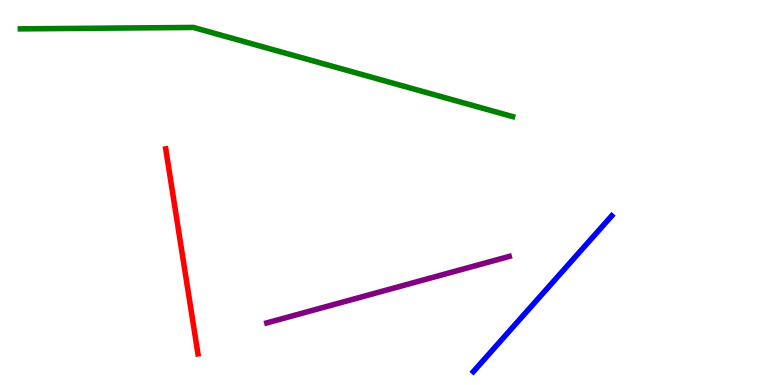[{'lines': ['blue', 'red'], 'intersections': []}, {'lines': ['green', 'red'], 'intersections': []}, {'lines': ['purple', 'red'], 'intersections': []}, {'lines': ['blue', 'green'], 'intersections': []}, {'lines': ['blue', 'purple'], 'intersections': []}, {'lines': ['green', 'purple'], 'intersections': []}]